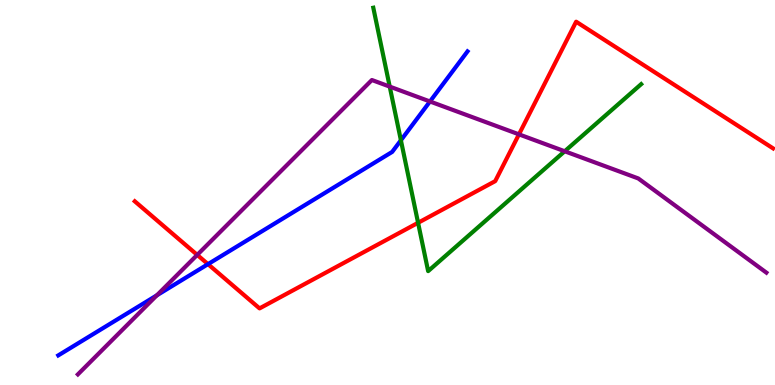[{'lines': ['blue', 'red'], 'intersections': [{'x': 2.68, 'y': 3.14}]}, {'lines': ['green', 'red'], 'intersections': [{'x': 5.39, 'y': 4.21}]}, {'lines': ['purple', 'red'], 'intersections': [{'x': 2.54, 'y': 3.38}, {'x': 6.7, 'y': 6.51}]}, {'lines': ['blue', 'green'], 'intersections': [{'x': 5.17, 'y': 6.36}]}, {'lines': ['blue', 'purple'], 'intersections': [{'x': 2.02, 'y': 2.33}, {'x': 5.55, 'y': 7.36}]}, {'lines': ['green', 'purple'], 'intersections': [{'x': 5.03, 'y': 7.75}, {'x': 7.29, 'y': 6.07}]}]